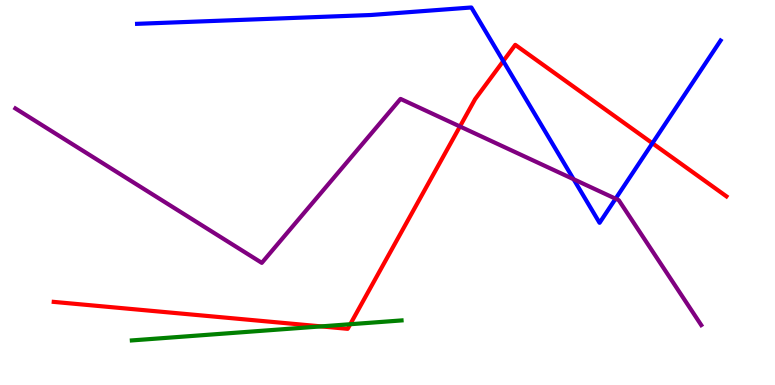[{'lines': ['blue', 'red'], 'intersections': [{'x': 6.49, 'y': 8.41}, {'x': 8.42, 'y': 6.28}]}, {'lines': ['green', 'red'], 'intersections': [{'x': 4.14, 'y': 1.52}, {'x': 4.52, 'y': 1.58}]}, {'lines': ['purple', 'red'], 'intersections': [{'x': 5.93, 'y': 6.71}]}, {'lines': ['blue', 'green'], 'intersections': []}, {'lines': ['blue', 'purple'], 'intersections': [{'x': 7.4, 'y': 5.34}, {'x': 7.94, 'y': 4.84}]}, {'lines': ['green', 'purple'], 'intersections': []}]